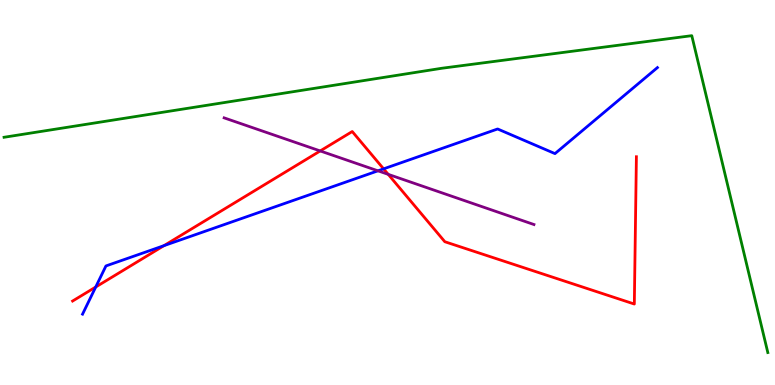[{'lines': ['blue', 'red'], 'intersections': [{'x': 1.23, 'y': 2.54}, {'x': 2.12, 'y': 3.62}, {'x': 4.95, 'y': 5.61}]}, {'lines': ['green', 'red'], 'intersections': []}, {'lines': ['purple', 'red'], 'intersections': [{'x': 4.13, 'y': 6.08}, {'x': 5.01, 'y': 5.47}]}, {'lines': ['blue', 'green'], 'intersections': []}, {'lines': ['blue', 'purple'], 'intersections': [{'x': 4.88, 'y': 5.56}]}, {'lines': ['green', 'purple'], 'intersections': []}]